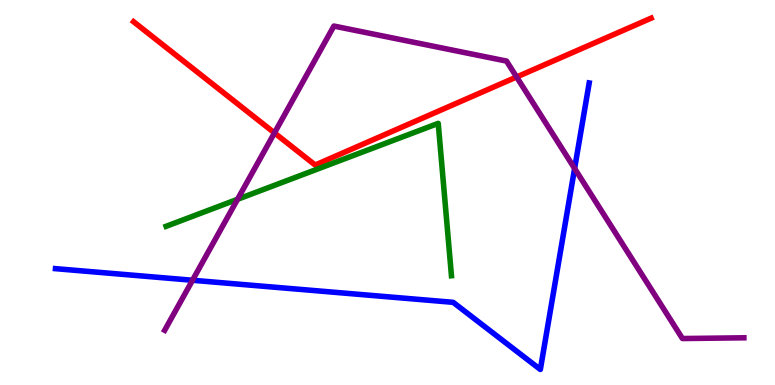[{'lines': ['blue', 'red'], 'intersections': []}, {'lines': ['green', 'red'], 'intersections': []}, {'lines': ['purple', 'red'], 'intersections': [{'x': 3.54, 'y': 6.55}, {'x': 6.67, 'y': 8.0}]}, {'lines': ['blue', 'green'], 'intersections': []}, {'lines': ['blue', 'purple'], 'intersections': [{'x': 2.48, 'y': 2.72}, {'x': 7.41, 'y': 5.62}]}, {'lines': ['green', 'purple'], 'intersections': [{'x': 3.07, 'y': 4.82}]}]